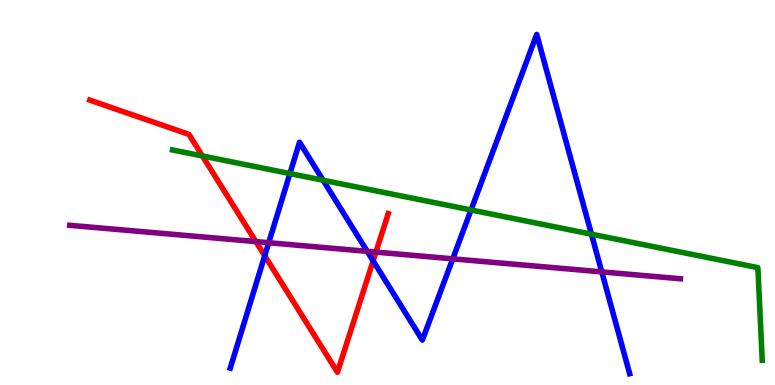[{'lines': ['blue', 'red'], 'intersections': [{'x': 3.42, 'y': 3.36}, {'x': 4.81, 'y': 3.23}]}, {'lines': ['green', 'red'], 'intersections': [{'x': 2.61, 'y': 5.95}]}, {'lines': ['purple', 'red'], 'intersections': [{'x': 3.3, 'y': 3.72}, {'x': 4.85, 'y': 3.45}]}, {'lines': ['blue', 'green'], 'intersections': [{'x': 3.74, 'y': 5.49}, {'x': 4.17, 'y': 5.32}, {'x': 6.08, 'y': 4.55}, {'x': 7.63, 'y': 3.92}]}, {'lines': ['blue', 'purple'], 'intersections': [{'x': 3.47, 'y': 3.7}, {'x': 4.74, 'y': 3.47}, {'x': 5.84, 'y': 3.28}, {'x': 7.76, 'y': 2.94}]}, {'lines': ['green', 'purple'], 'intersections': []}]